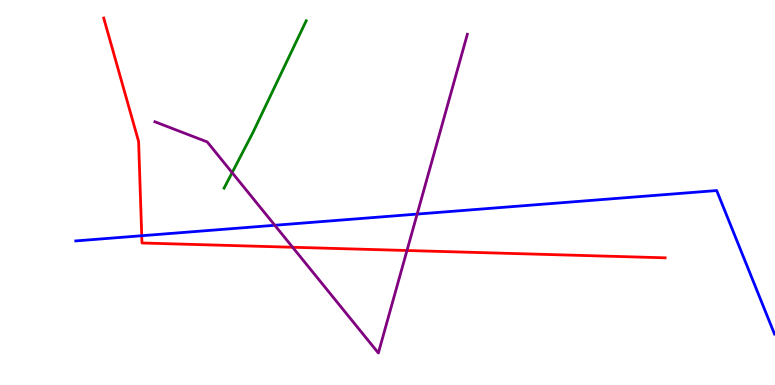[{'lines': ['blue', 'red'], 'intersections': [{'x': 1.83, 'y': 3.88}]}, {'lines': ['green', 'red'], 'intersections': []}, {'lines': ['purple', 'red'], 'intersections': [{'x': 3.78, 'y': 3.58}, {'x': 5.25, 'y': 3.49}]}, {'lines': ['blue', 'green'], 'intersections': []}, {'lines': ['blue', 'purple'], 'intersections': [{'x': 3.55, 'y': 4.15}, {'x': 5.38, 'y': 4.44}]}, {'lines': ['green', 'purple'], 'intersections': [{'x': 3.0, 'y': 5.52}]}]